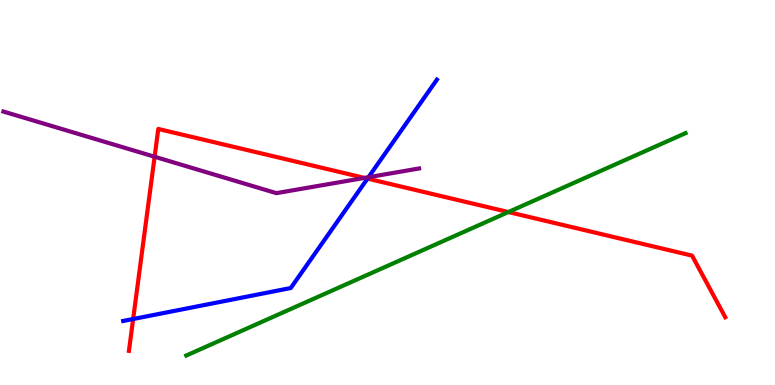[{'lines': ['blue', 'red'], 'intersections': [{'x': 1.72, 'y': 1.71}, {'x': 4.74, 'y': 5.36}]}, {'lines': ['green', 'red'], 'intersections': [{'x': 6.56, 'y': 4.49}]}, {'lines': ['purple', 'red'], 'intersections': [{'x': 2.0, 'y': 5.93}, {'x': 4.7, 'y': 5.38}]}, {'lines': ['blue', 'green'], 'intersections': []}, {'lines': ['blue', 'purple'], 'intersections': [{'x': 4.75, 'y': 5.4}]}, {'lines': ['green', 'purple'], 'intersections': []}]